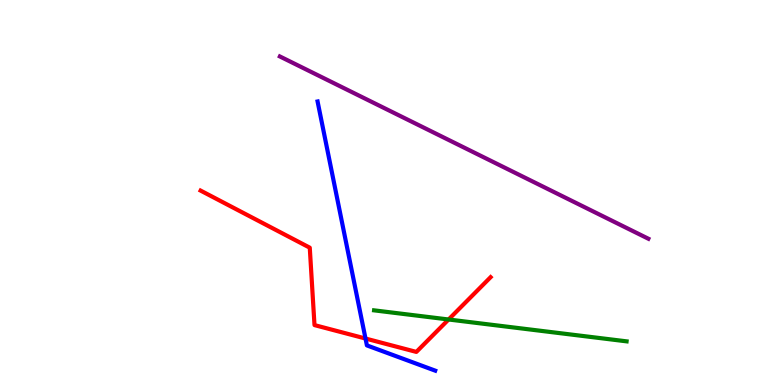[{'lines': ['blue', 'red'], 'intersections': [{'x': 4.72, 'y': 1.21}]}, {'lines': ['green', 'red'], 'intersections': [{'x': 5.79, 'y': 1.7}]}, {'lines': ['purple', 'red'], 'intersections': []}, {'lines': ['blue', 'green'], 'intersections': []}, {'lines': ['blue', 'purple'], 'intersections': []}, {'lines': ['green', 'purple'], 'intersections': []}]